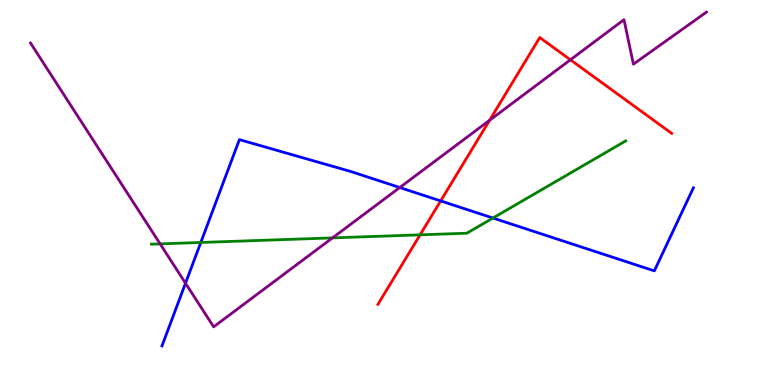[{'lines': ['blue', 'red'], 'intersections': [{'x': 5.69, 'y': 4.78}]}, {'lines': ['green', 'red'], 'intersections': [{'x': 5.42, 'y': 3.9}]}, {'lines': ['purple', 'red'], 'intersections': [{'x': 6.32, 'y': 6.87}, {'x': 7.36, 'y': 8.45}]}, {'lines': ['blue', 'green'], 'intersections': [{'x': 2.59, 'y': 3.7}, {'x': 6.36, 'y': 4.34}]}, {'lines': ['blue', 'purple'], 'intersections': [{'x': 2.39, 'y': 2.64}, {'x': 5.16, 'y': 5.13}]}, {'lines': ['green', 'purple'], 'intersections': [{'x': 2.07, 'y': 3.67}, {'x': 4.29, 'y': 3.82}]}]